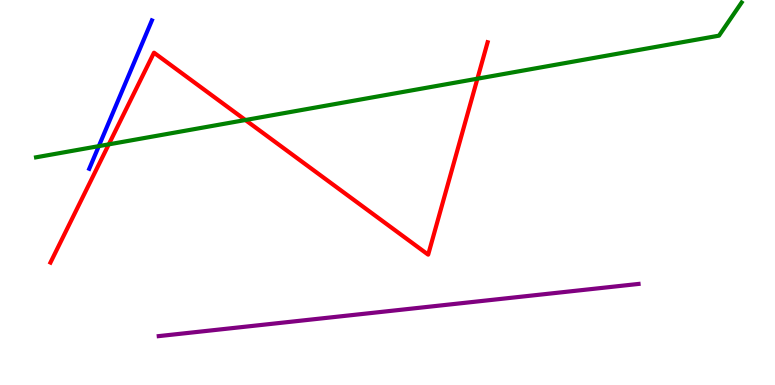[{'lines': ['blue', 'red'], 'intersections': []}, {'lines': ['green', 'red'], 'intersections': [{'x': 1.4, 'y': 6.25}, {'x': 3.17, 'y': 6.88}, {'x': 6.16, 'y': 7.96}]}, {'lines': ['purple', 'red'], 'intersections': []}, {'lines': ['blue', 'green'], 'intersections': [{'x': 1.28, 'y': 6.2}]}, {'lines': ['blue', 'purple'], 'intersections': []}, {'lines': ['green', 'purple'], 'intersections': []}]